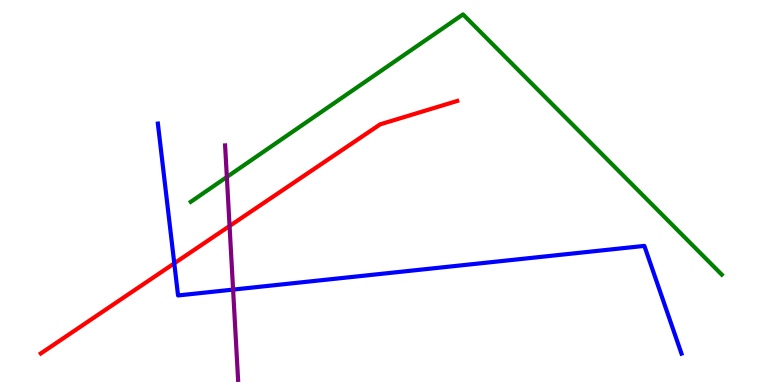[{'lines': ['blue', 'red'], 'intersections': [{'x': 2.25, 'y': 3.16}]}, {'lines': ['green', 'red'], 'intersections': []}, {'lines': ['purple', 'red'], 'intersections': [{'x': 2.96, 'y': 4.13}]}, {'lines': ['blue', 'green'], 'intersections': []}, {'lines': ['blue', 'purple'], 'intersections': [{'x': 3.01, 'y': 2.48}]}, {'lines': ['green', 'purple'], 'intersections': [{'x': 2.93, 'y': 5.4}]}]